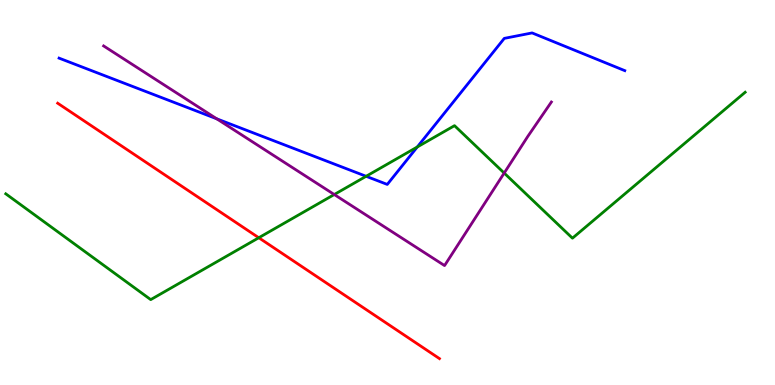[{'lines': ['blue', 'red'], 'intersections': []}, {'lines': ['green', 'red'], 'intersections': [{'x': 3.34, 'y': 3.82}]}, {'lines': ['purple', 'red'], 'intersections': []}, {'lines': ['blue', 'green'], 'intersections': [{'x': 4.72, 'y': 5.42}, {'x': 5.38, 'y': 6.18}]}, {'lines': ['blue', 'purple'], 'intersections': [{'x': 2.8, 'y': 6.91}]}, {'lines': ['green', 'purple'], 'intersections': [{'x': 4.31, 'y': 4.95}, {'x': 6.51, 'y': 5.51}]}]